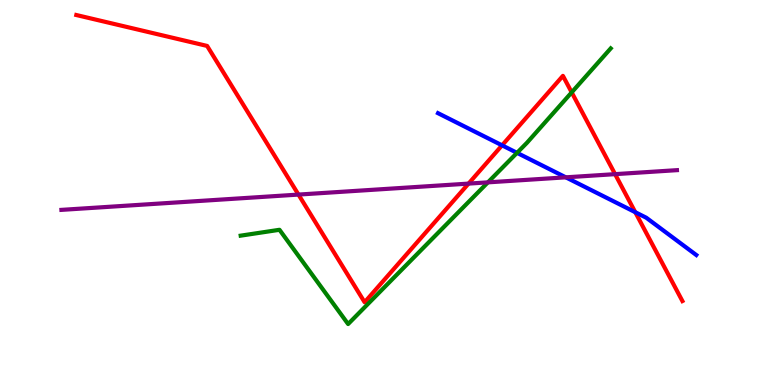[{'lines': ['blue', 'red'], 'intersections': [{'x': 6.48, 'y': 6.23}, {'x': 8.2, 'y': 4.49}]}, {'lines': ['green', 'red'], 'intersections': [{'x': 7.38, 'y': 7.6}]}, {'lines': ['purple', 'red'], 'intersections': [{'x': 3.85, 'y': 4.95}, {'x': 6.05, 'y': 5.23}, {'x': 7.94, 'y': 5.48}]}, {'lines': ['blue', 'green'], 'intersections': [{'x': 6.67, 'y': 6.03}]}, {'lines': ['blue', 'purple'], 'intersections': [{'x': 7.3, 'y': 5.39}]}, {'lines': ['green', 'purple'], 'intersections': [{'x': 6.3, 'y': 5.26}]}]